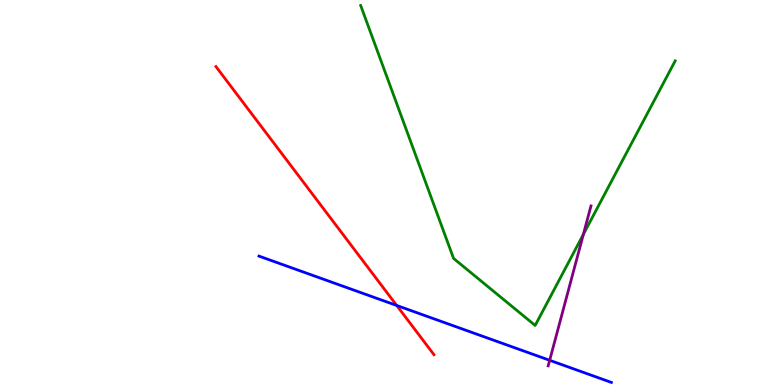[{'lines': ['blue', 'red'], 'intersections': [{'x': 5.12, 'y': 2.07}]}, {'lines': ['green', 'red'], 'intersections': []}, {'lines': ['purple', 'red'], 'intersections': []}, {'lines': ['blue', 'green'], 'intersections': []}, {'lines': ['blue', 'purple'], 'intersections': [{'x': 7.09, 'y': 0.642}]}, {'lines': ['green', 'purple'], 'intersections': [{'x': 7.53, 'y': 3.91}]}]